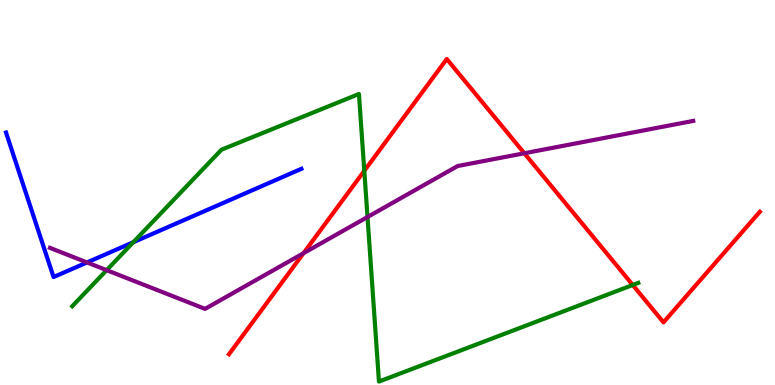[{'lines': ['blue', 'red'], 'intersections': []}, {'lines': ['green', 'red'], 'intersections': [{'x': 4.7, 'y': 5.56}, {'x': 8.16, 'y': 2.6}]}, {'lines': ['purple', 'red'], 'intersections': [{'x': 3.92, 'y': 3.42}, {'x': 6.77, 'y': 6.02}]}, {'lines': ['blue', 'green'], 'intersections': [{'x': 1.72, 'y': 3.71}]}, {'lines': ['blue', 'purple'], 'intersections': [{'x': 1.12, 'y': 3.18}]}, {'lines': ['green', 'purple'], 'intersections': [{'x': 1.38, 'y': 2.98}, {'x': 4.74, 'y': 4.36}]}]